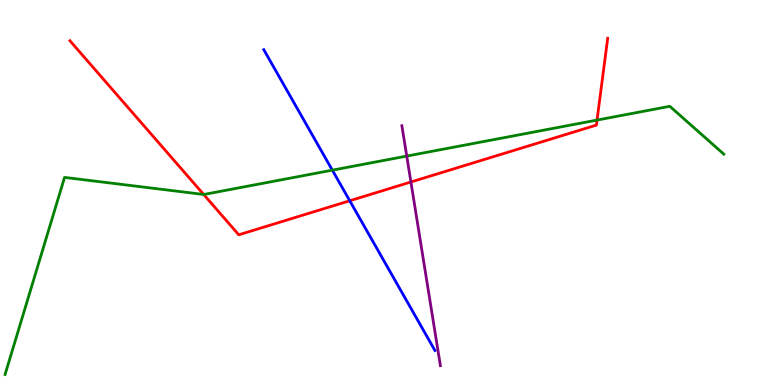[{'lines': ['blue', 'red'], 'intersections': [{'x': 4.51, 'y': 4.79}]}, {'lines': ['green', 'red'], 'intersections': [{'x': 2.63, 'y': 4.95}, {'x': 7.7, 'y': 6.88}]}, {'lines': ['purple', 'red'], 'intersections': [{'x': 5.3, 'y': 5.27}]}, {'lines': ['blue', 'green'], 'intersections': [{'x': 4.29, 'y': 5.58}]}, {'lines': ['blue', 'purple'], 'intersections': []}, {'lines': ['green', 'purple'], 'intersections': [{'x': 5.25, 'y': 5.95}]}]